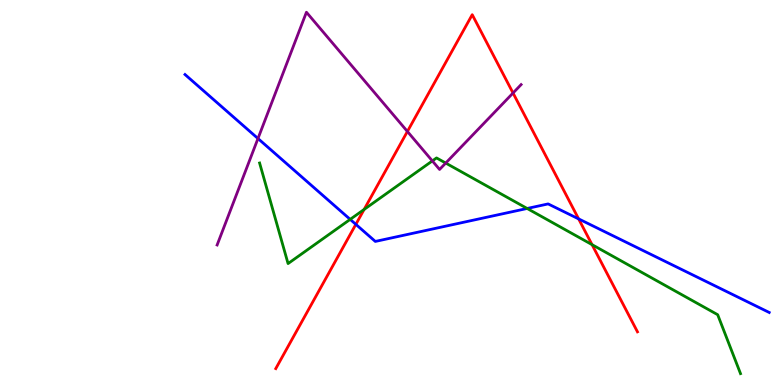[{'lines': ['blue', 'red'], 'intersections': [{'x': 4.59, 'y': 4.17}, {'x': 7.47, 'y': 4.31}]}, {'lines': ['green', 'red'], 'intersections': [{'x': 4.7, 'y': 4.56}, {'x': 7.64, 'y': 3.65}]}, {'lines': ['purple', 'red'], 'intersections': [{'x': 5.26, 'y': 6.59}, {'x': 6.62, 'y': 7.58}]}, {'lines': ['blue', 'green'], 'intersections': [{'x': 4.52, 'y': 4.3}, {'x': 6.8, 'y': 4.59}]}, {'lines': ['blue', 'purple'], 'intersections': [{'x': 3.33, 'y': 6.4}]}, {'lines': ['green', 'purple'], 'intersections': [{'x': 5.58, 'y': 5.82}, {'x': 5.75, 'y': 5.76}]}]